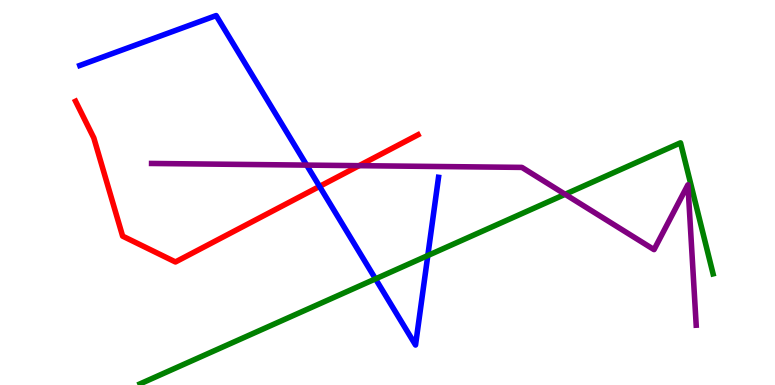[{'lines': ['blue', 'red'], 'intersections': [{'x': 4.12, 'y': 5.16}]}, {'lines': ['green', 'red'], 'intersections': []}, {'lines': ['purple', 'red'], 'intersections': [{'x': 4.63, 'y': 5.7}]}, {'lines': ['blue', 'green'], 'intersections': [{'x': 4.85, 'y': 2.76}, {'x': 5.52, 'y': 3.36}]}, {'lines': ['blue', 'purple'], 'intersections': [{'x': 3.96, 'y': 5.71}]}, {'lines': ['green', 'purple'], 'intersections': [{'x': 7.29, 'y': 4.95}]}]